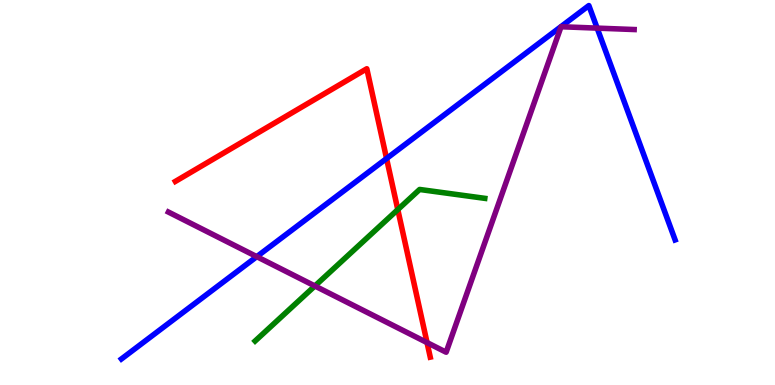[{'lines': ['blue', 'red'], 'intersections': [{'x': 4.99, 'y': 5.88}]}, {'lines': ['green', 'red'], 'intersections': [{'x': 5.13, 'y': 4.56}]}, {'lines': ['purple', 'red'], 'intersections': [{'x': 5.51, 'y': 1.1}]}, {'lines': ['blue', 'green'], 'intersections': []}, {'lines': ['blue', 'purple'], 'intersections': [{'x': 3.31, 'y': 3.33}, {'x': 7.71, 'y': 9.27}]}, {'lines': ['green', 'purple'], 'intersections': [{'x': 4.06, 'y': 2.57}]}]